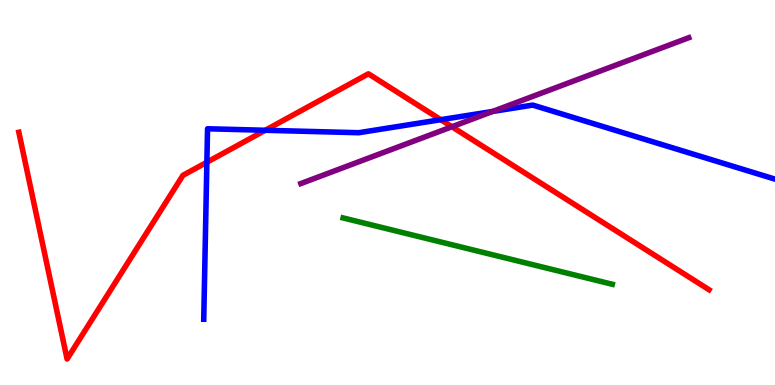[{'lines': ['blue', 'red'], 'intersections': [{'x': 2.67, 'y': 5.79}, {'x': 3.42, 'y': 6.62}, {'x': 5.69, 'y': 6.89}]}, {'lines': ['green', 'red'], 'intersections': []}, {'lines': ['purple', 'red'], 'intersections': [{'x': 5.83, 'y': 6.71}]}, {'lines': ['blue', 'green'], 'intersections': []}, {'lines': ['blue', 'purple'], 'intersections': [{'x': 6.36, 'y': 7.11}]}, {'lines': ['green', 'purple'], 'intersections': []}]